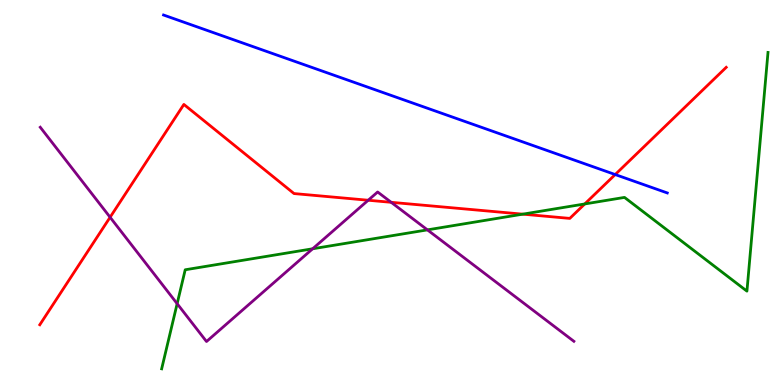[{'lines': ['blue', 'red'], 'intersections': [{'x': 7.94, 'y': 5.47}]}, {'lines': ['green', 'red'], 'intersections': [{'x': 6.75, 'y': 4.44}, {'x': 7.55, 'y': 4.7}]}, {'lines': ['purple', 'red'], 'intersections': [{'x': 1.42, 'y': 4.36}, {'x': 4.75, 'y': 4.8}, {'x': 5.05, 'y': 4.75}]}, {'lines': ['blue', 'green'], 'intersections': []}, {'lines': ['blue', 'purple'], 'intersections': []}, {'lines': ['green', 'purple'], 'intersections': [{'x': 2.29, 'y': 2.11}, {'x': 4.03, 'y': 3.54}, {'x': 5.52, 'y': 4.03}]}]